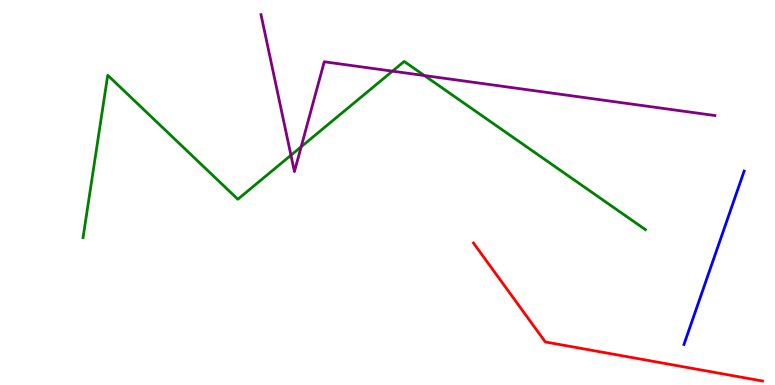[{'lines': ['blue', 'red'], 'intersections': []}, {'lines': ['green', 'red'], 'intersections': []}, {'lines': ['purple', 'red'], 'intersections': []}, {'lines': ['blue', 'green'], 'intersections': []}, {'lines': ['blue', 'purple'], 'intersections': []}, {'lines': ['green', 'purple'], 'intersections': [{'x': 3.75, 'y': 5.97}, {'x': 3.89, 'y': 6.19}, {'x': 5.06, 'y': 8.15}, {'x': 5.48, 'y': 8.04}]}]